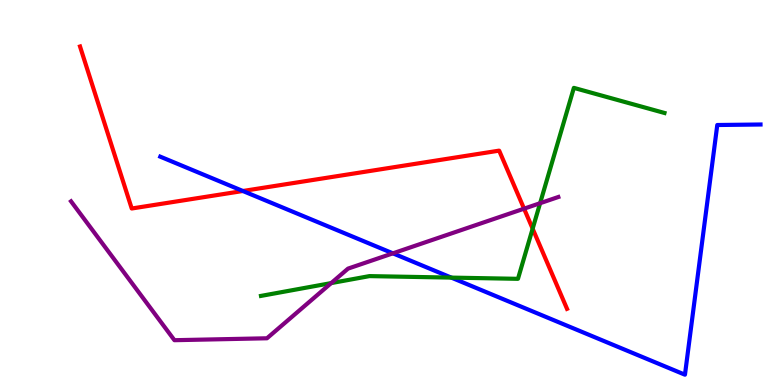[{'lines': ['blue', 'red'], 'intersections': [{'x': 3.13, 'y': 5.04}]}, {'lines': ['green', 'red'], 'intersections': [{'x': 6.87, 'y': 4.06}]}, {'lines': ['purple', 'red'], 'intersections': [{'x': 6.76, 'y': 4.58}]}, {'lines': ['blue', 'green'], 'intersections': [{'x': 5.82, 'y': 2.79}]}, {'lines': ['blue', 'purple'], 'intersections': [{'x': 5.07, 'y': 3.42}]}, {'lines': ['green', 'purple'], 'intersections': [{'x': 4.27, 'y': 2.65}, {'x': 6.97, 'y': 4.72}]}]